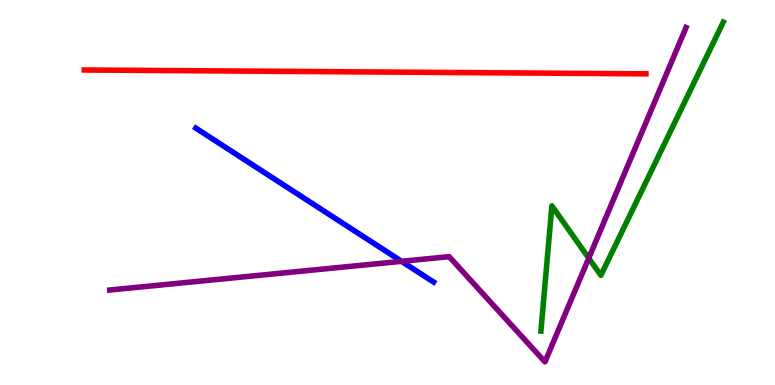[{'lines': ['blue', 'red'], 'intersections': []}, {'lines': ['green', 'red'], 'intersections': []}, {'lines': ['purple', 'red'], 'intersections': []}, {'lines': ['blue', 'green'], 'intersections': []}, {'lines': ['blue', 'purple'], 'intersections': [{'x': 5.18, 'y': 3.21}]}, {'lines': ['green', 'purple'], 'intersections': [{'x': 7.6, 'y': 3.29}]}]